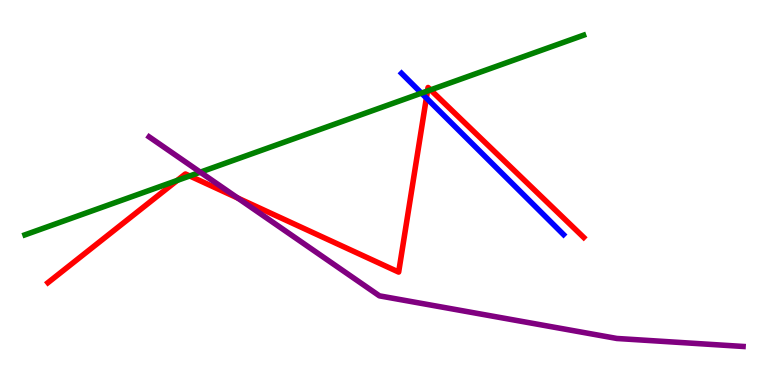[{'lines': ['blue', 'red'], 'intersections': [{'x': 5.5, 'y': 7.45}]}, {'lines': ['green', 'red'], 'intersections': [{'x': 2.29, 'y': 5.31}, {'x': 2.45, 'y': 5.43}, {'x': 5.52, 'y': 7.64}, {'x': 5.56, 'y': 7.67}]}, {'lines': ['purple', 'red'], 'intersections': [{'x': 3.07, 'y': 4.86}]}, {'lines': ['blue', 'green'], 'intersections': [{'x': 5.44, 'y': 7.58}]}, {'lines': ['blue', 'purple'], 'intersections': []}, {'lines': ['green', 'purple'], 'intersections': [{'x': 2.58, 'y': 5.53}]}]